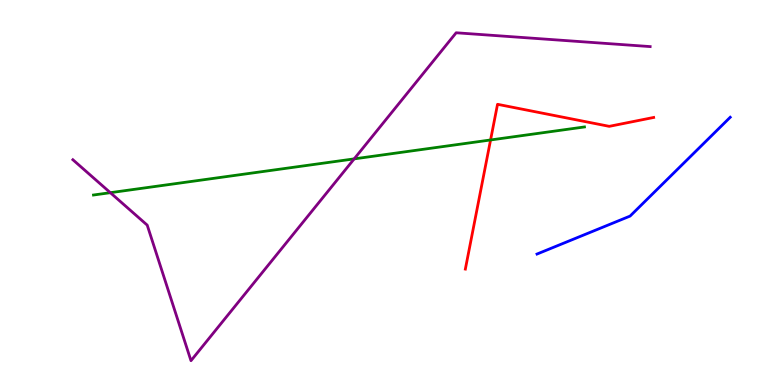[{'lines': ['blue', 'red'], 'intersections': []}, {'lines': ['green', 'red'], 'intersections': [{'x': 6.33, 'y': 6.36}]}, {'lines': ['purple', 'red'], 'intersections': []}, {'lines': ['blue', 'green'], 'intersections': []}, {'lines': ['blue', 'purple'], 'intersections': []}, {'lines': ['green', 'purple'], 'intersections': [{'x': 1.42, 'y': 5.0}, {'x': 4.57, 'y': 5.87}]}]